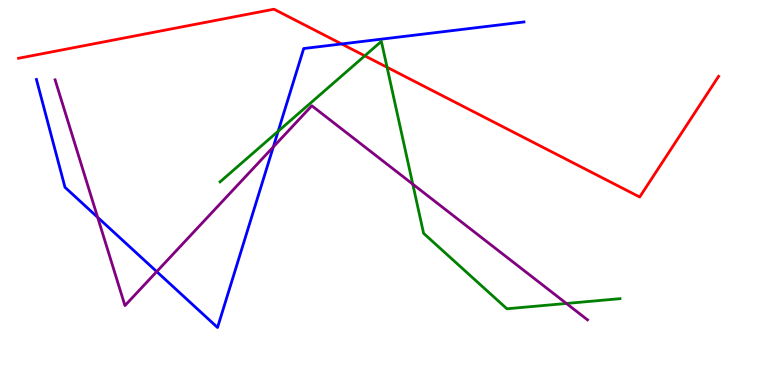[{'lines': ['blue', 'red'], 'intersections': [{'x': 4.41, 'y': 8.86}]}, {'lines': ['green', 'red'], 'intersections': [{'x': 4.71, 'y': 8.55}, {'x': 4.99, 'y': 8.25}]}, {'lines': ['purple', 'red'], 'intersections': []}, {'lines': ['blue', 'green'], 'intersections': [{'x': 3.59, 'y': 6.59}]}, {'lines': ['blue', 'purple'], 'intersections': [{'x': 1.26, 'y': 4.36}, {'x': 2.02, 'y': 2.95}, {'x': 3.53, 'y': 6.18}]}, {'lines': ['green', 'purple'], 'intersections': [{'x': 5.33, 'y': 5.22}, {'x': 7.31, 'y': 2.12}]}]